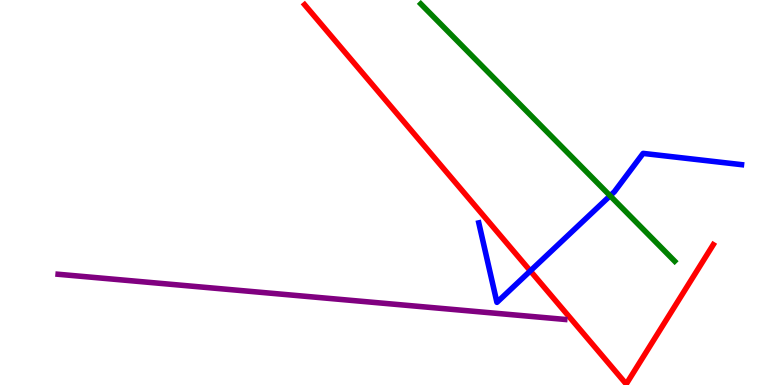[{'lines': ['blue', 'red'], 'intersections': [{'x': 6.84, 'y': 2.96}]}, {'lines': ['green', 'red'], 'intersections': []}, {'lines': ['purple', 'red'], 'intersections': []}, {'lines': ['blue', 'green'], 'intersections': [{'x': 7.87, 'y': 4.92}]}, {'lines': ['blue', 'purple'], 'intersections': []}, {'lines': ['green', 'purple'], 'intersections': []}]